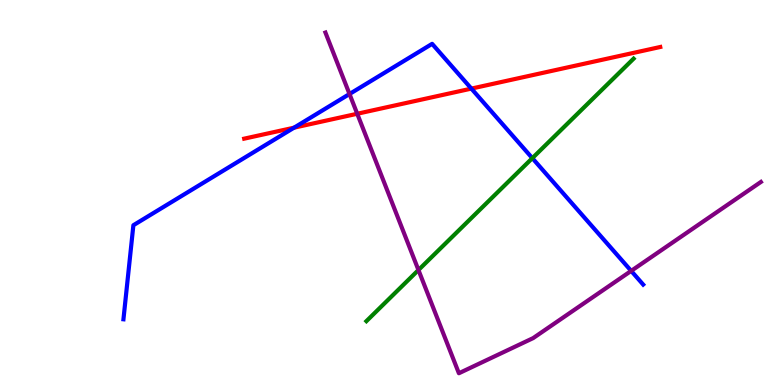[{'lines': ['blue', 'red'], 'intersections': [{'x': 3.79, 'y': 6.68}, {'x': 6.08, 'y': 7.7}]}, {'lines': ['green', 'red'], 'intersections': []}, {'lines': ['purple', 'red'], 'intersections': [{'x': 4.61, 'y': 7.05}]}, {'lines': ['blue', 'green'], 'intersections': [{'x': 6.87, 'y': 5.89}]}, {'lines': ['blue', 'purple'], 'intersections': [{'x': 4.51, 'y': 7.56}, {'x': 8.14, 'y': 2.96}]}, {'lines': ['green', 'purple'], 'intersections': [{'x': 5.4, 'y': 2.99}]}]